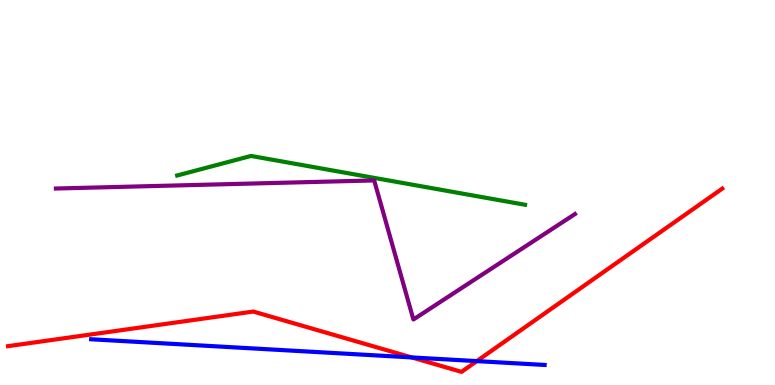[{'lines': ['blue', 'red'], 'intersections': [{'x': 5.31, 'y': 0.716}, {'x': 6.15, 'y': 0.62}]}, {'lines': ['green', 'red'], 'intersections': []}, {'lines': ['purple', 'red'], 'intersections': []}, {'lines': ['blue', 'green'], 'intersections': []}, {'lines': ['blue', 'purple'], 'intersections': []}, {'lines': ['green', 'purple'], 'intersections': []}]